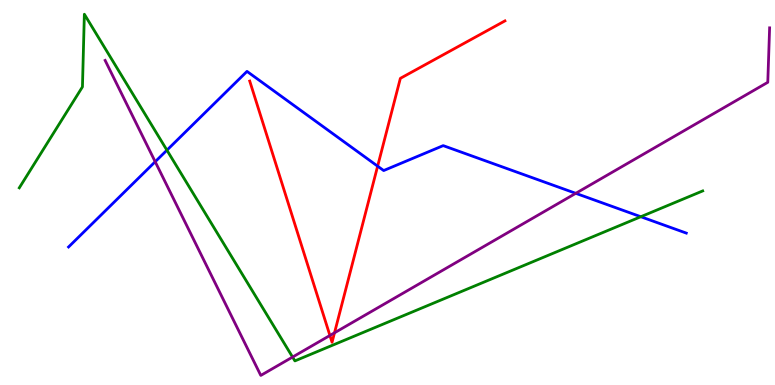[{'lines': ['blue', 'red'], 'intersections': [{'x': 4.87, 'y': 5.68}]}, {'lines': ['green', 'red'], 'intersections': []}, {'lines': ['purple', 'red'], 'intersections': [{'x': 4.26, 'y': 1.29}, {'x': 4.32, 'y': 1.36}]}, {'lines': ['blue', 'green'], 'intersections': [{'x': 2.15, 'y': 6.1}, {'x': 8.27, 'y': 4.37}]}, {'lines': ['blue', 'purple'], 'intersections': [{'x': 2.0, 'y': 5.8}, {'x': 7.43, 'y': 4.98}]}, {'lines': ['green', 'purple'], 'intersections': [{'x': 3.78, 'y': 0.726}]}]